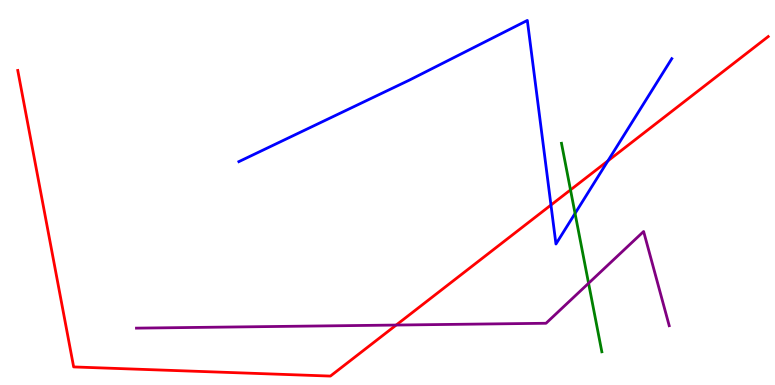[{'lines': ['blue', 'red'], 'intersections': [{'x': 7.11, 'y': 4.67}, {'x': 7.84, 'y': 5.82}]}, {'lines': ['green', 'red'], 'intersections': [{'x': 7.36, 'y': 5.07}]}, {'lines': ['purple', 'red'], 'intersections': [{'x': 5.11, 'y': 1.56}]}, {'lines': ['blue', 'green'], 'intersections': [{'x': 7.42, 'y': 4.46}]}, {'lines': ['blue', 'purple'], 'intersections': []}, {'lines': ['green', 'purple'], 'intersections': [{'x': 7.59, 'y': 2.64}]}]